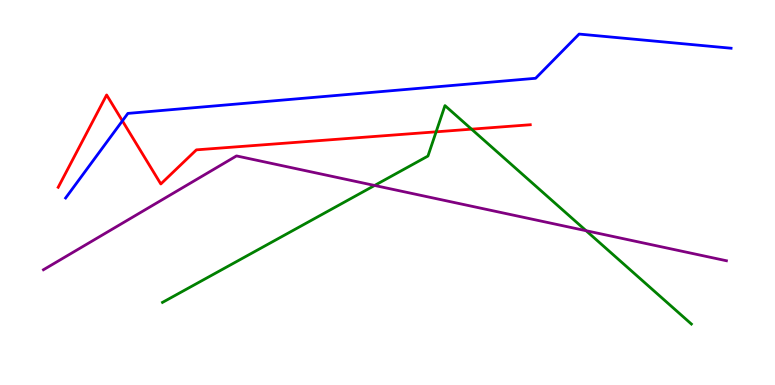[{'lines': ['blue', 'red'], 'intersections': [{'x': 1.58, 'y': 6.86}]}, {'lines': ['green', 'red'], 'intersections': [{'x': 5.63, 'y': 6.58}, {'x': 6.08, 'y': 6.65}]}, {'lines': ['purple', 'red'], 'intersections': []}, {'lines': ['blue', 'green'], 'intersections': []}, {'lines': ['blue', 'purple'], 'intersections': []}, {'lines': ['green', 'purple'], 'intersections': [{'x': 4.83, 'y': 5.18}, {'x': 7.56, 'y': 4.01}]}]